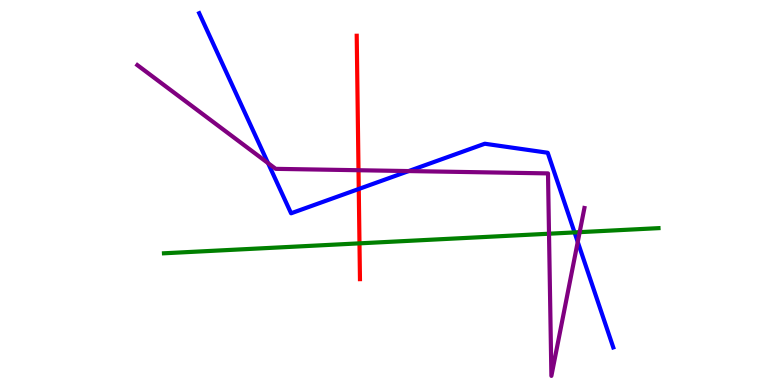[{'lines': ['blue', 'red'], 'intersections': [{'x': 4.63, 'y': 5.09}]}, {'lines': ['green', 'red'], 'intersections': [{'x': 4.64, 'y': 3.68}]}, {'lines': ['purple', 'red'], 'intersections': [{'x': 4.63, 'y': 5.58}]}, {'lines': ['blue', 'green'], 'intersections': [{'x': 7.41, 'y': 3.96}]}, {'lines': ['blue', 'purple'], 'intersections': [{'x': 3.46, 'y': 5.76}, {'x': 5.27, 'y': 5.56}, {'x': 7.45, 'y': 3.72}]}, {'lines': ['green', 'purple'], 'intersections': [{'x': 7.08, 'y': 3.93}, {'x': 7.48, 'y': 3.97}]}]